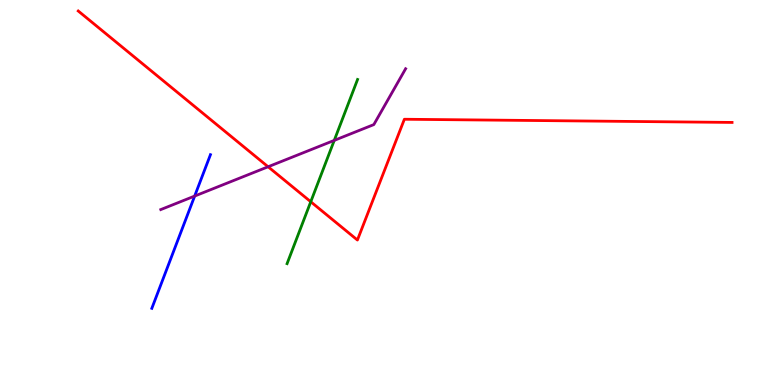[{'lines': ['blue', 'red'], 'intersections': []}, {'lines': ['green', 'red'], 'intersections': [{'x': 4.01, 'y': 4.76}]}, {'lines': ['purple', 'red'], 'intersections': [{'x': 3.46, 'y': 5.67}]}, {'lines': ['blue', 'green'], 'intersections': []}, {'lines': ['blue', 'purple'], 'intersections': [{'x': 2.51, 'y': 4.91}]}, {'lines': ['green', 'purple'], 'intersections': [{'x': 4.31, 'y': 6.35}]}]